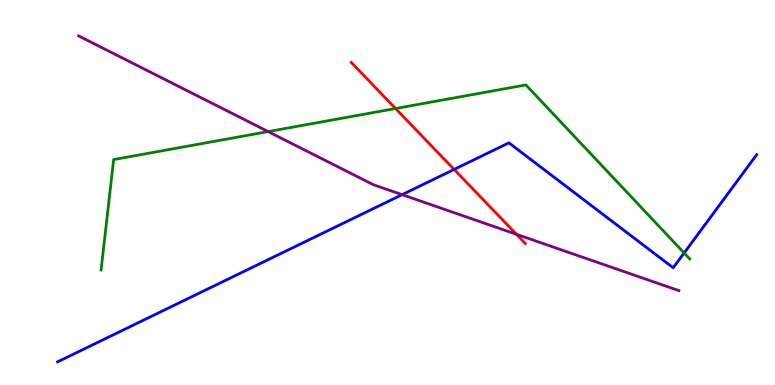[{'lines': ['blue', 'red'], 'intersections': [{'x': 5.86, 'y': 5.6}]}, {'lines': ['green', 'red'], 'intersections': [{'x': 5.1, 'y': 7.18}]}, {'lines': ['purple', 'red'], 'intersections': [{'x': 6.66, 'y': 3.91}]}, {'lines': ['blue', 'green'], 'intersections': [{'x': 8.83, 'y': 3.43}]}, {'lines': ['blue', 'purple'], 'intersections': [{'x': 5.19, 'y': 4.94}]}, {'lines': ['green', 'purple'], 'intersections': [{'x': 3.46, 'y': 6.58}]}]